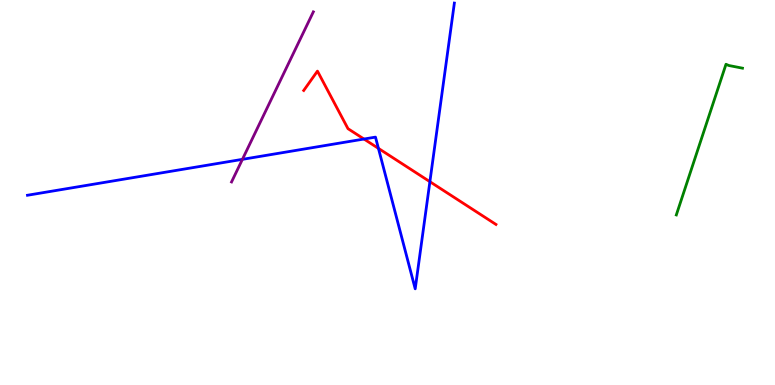[{'lines': ['blue', 'red'], 'intersections': [{'x': 4.7, 'y': 6.39}, {'x': 4.88, 'y': 6.15}, {'x': 5.55, 'y': 5.28}]}, {'lines': ['green', 'red'], 'intersections': []}, {'lines': ['purple', 'red'], 'intersections': []}, {'lines': ['blue', 'green'], 'intersections': []}, {'lines': ['blue', 'purple'], 'intersections': [{'x': 3.13, 'y': 5.86}]}, {'lines': ['green', 'purple'], 'intersections': []}]